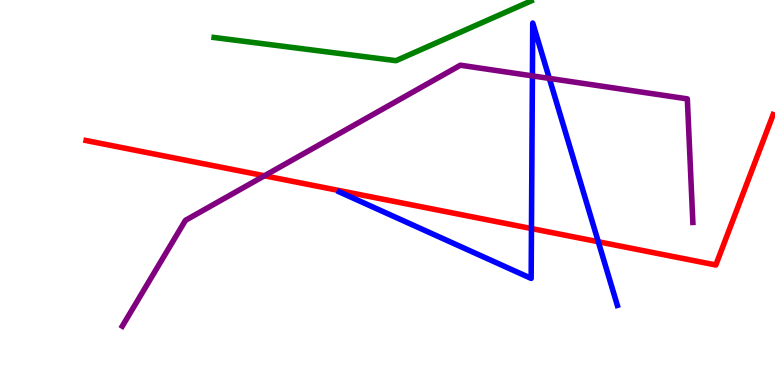[{'lines': ['blue', 'red'], 'intersections': [{'x': 6.86, 'y': 4.06}, {'x': 7.72, 'y': 3.72}]}, {'lines': ['green', 'red'], 'intersections': []}, {'lines': ['purple', 'red'], 'intersections': [{'x': 3.41, 'y': 5.43}]}, {'lines': ['blue', 'green'], 'intersections': []}, {'lines': ['blue', 'purple'], 'intersections': [{'x': 6.87, 'y': 8.03}, {'x': 7.09, 'y': 7.96}]}, {'lines': ['green', 'purple'], 'intersections': []}]